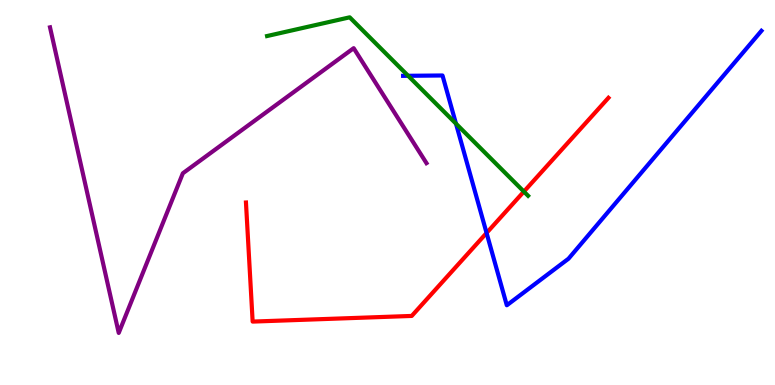[{'lines': ['blue', 'red'], 'intersections': [{'x': 6.28, 'y': 3.95}]}, {'lines': ['green', 'red'], 'intersections': [{'x': 6.76, 'y': 5.02}]}, {'lines': ['purple', 'red'], 'intersections': []}, {'lines': ['blue', 'green'], 'intersections': [{'x': 5.27, 'y': 8.03}, {'x': 5.88, 'y': 6.79}]}, {'lines': ['blue', 'purple'], 'intersections': []}, {'lines': ['green', 'purple'], 'intersections': []}]